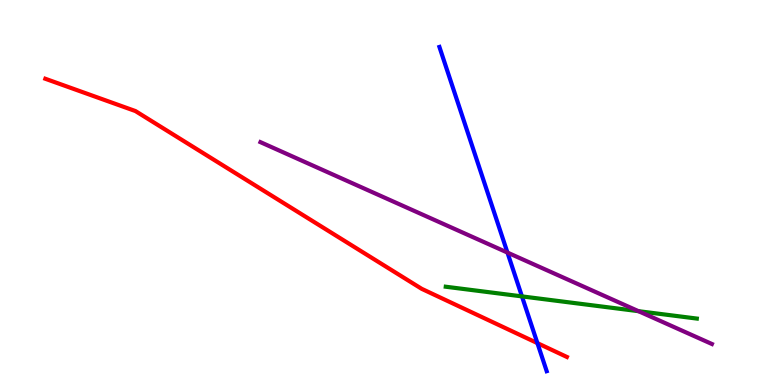[{'lines': ['blue', 'red'], 'intersections': [{'x': 6.93, 'y': 1.09}]}, {'lines': ['green', 'red'], 'intersections': []}, {'lines': ['purple', 'red'], 'intersections': []}, {'lines': ['blue', 'green'], 'intersections': [{'x': 6.73, 'y': 2.3}]}, {'lines': ['blue', 'purple'], 'intersections': [{'x': 6.55, 'y': 3.44}]}, {'lines': ['green', 'purple'], 'intersections': [{'x': 8.24, 'y': 1.92}]}]